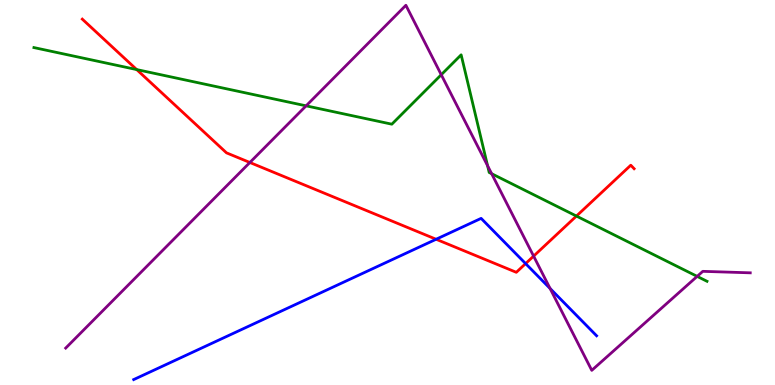[{'lines': ['blue', 'red'], 'intersections': [{'x': 5.63, 'y': 3.79}, {'x': 6.78, 'y': 3.15}]}, {'lines': ['green', 'red'], 'intersections': [{'x': 1.76, 'y': 8.19}, {'x': 7.44, 'y': 4.39}]}, {'lines': ['purple', 'red'], 'intersections': [{'x': 3.22, 'y': 5.78}, {'x': 6.89, 'y': 3.35}]}, {'lines': ['blue', 'green'], 'intersections': []}, {'lines': ['blue', 'purple'], 'intersections': [{'x': 7.1, 'y': 2.51}]}, {'lines': ['green', 'purple'], 'intersections': [{'x': 3.95, 'y': 7.25}, {'x': 5.69, 'y': 8.06}, {'x': 6.29, 'y': 5.7}, {'x': 6.34, 'y': 5.49}, {'x': 9.0, 'y': 2.82}]}]